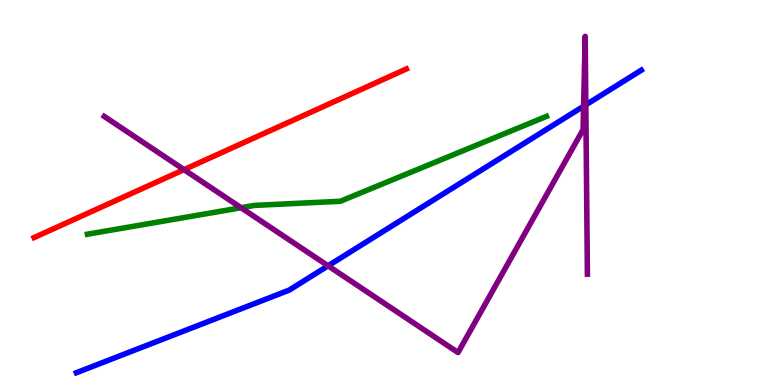[{'lines': ['blue', 'red'], 'intersections': []}, {'lines': ['green', 'red'], 'intersections': []}, {'lines': ['purple', 'red'], 'intersections': [{'x': 2.37, 'y': 5.59}]}, {'lines': ['blue', 'green'], 'intersections': []}, {'lines': ['blue', 'purple'], 'intersections': [{'x': 4.23, 'y': 3.1}, {'x': 7.53, 'y': 7.24}, {'x': 7.56, 'y': 7.28}]}, {'lines': ['green', 'purple'], 'intersections': [{'x': 3.11, 'y': 4.6}]}]